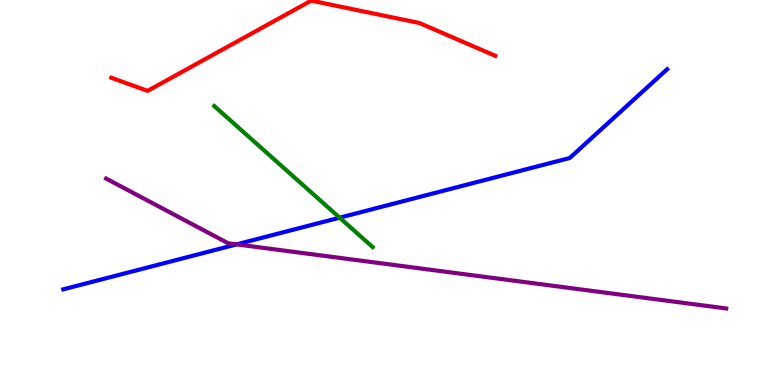[{'lines': ['blue', 'red'], 'intersections': []}, {'lines': ['green', 'red'], 'intersections': []}, {'lines': ['purple', 'red'], 'intersections': []}, {'lines': ['blue', 'green'], 'intersections': [{'x': 4.38, 'y': 4.35}]}, {'lines': ['blue', 'purple'], 'intersections': [{'x': 3.05, 'y': 3.65}]}, {'lines': ['green', 'purple'], 'intersections': []}]